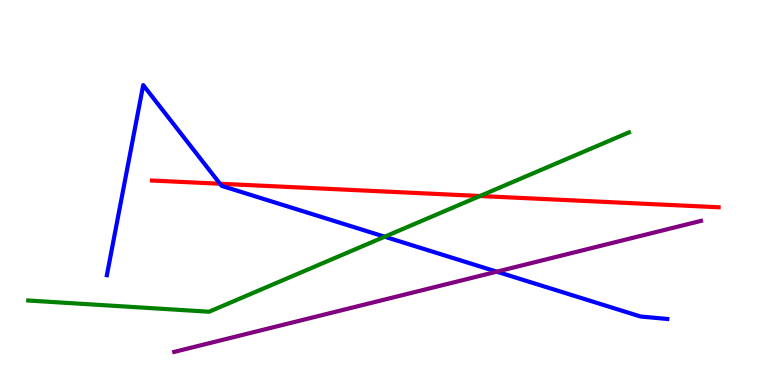[{'lines': ['blue', 'red'], 'intersections': [{'x': 2.84, 'y': 5.23}]}, {'lines': ['green', 'red'], 'intersections': [{'x': 6.19, 'y': 4.91}]}, {'lines': ['purple', 'red'], 'intersections': []}, {'lines': ['blue', 'green'], 'intersections': [{'x': 4.96, 'y': 3.85}]}, {'lines': ['blue', 'purple'], 'intersections': [{'x': 6.41, 'y': 2.94}]}, {'lines': ['green', 'purple'], 'intersections': []}]